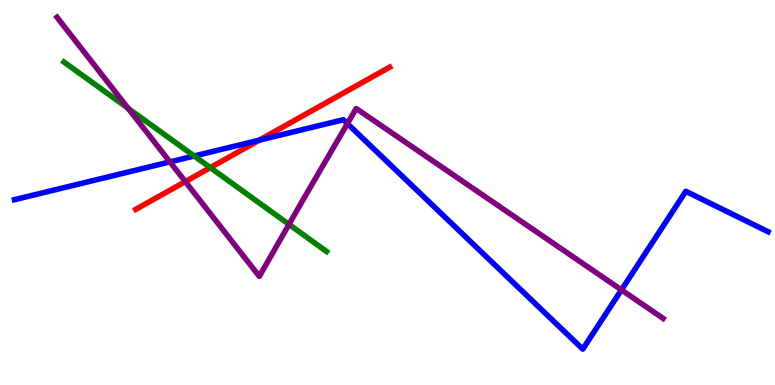[{'lines': ['blue', 'red'], 'intersections': [{'x': 3.35, 'y': 6.36}]}, {'lines': ['green', 'red'], 'intersections': [{'x': 2.71, 'y': 5.65}]}, {'lines': ['purple', 'red'], 'intersections': [{'x': 2.39, 'y': 5.28}]}, {'lines': ['blue', 'green'], 'intersections': [{'x': 2.51, 'y': 5.95}]}, {'lines': ['blue', 'purple'], 'intersections': [{'x': 2.19, 'y': 5.8}, {'x': 4.48, 'y': 6.79}, {'x': 8.02, 'y': 2.47}]}, {'lines': ['green', 'purple'], 'intersections': [{'x': 1.65, 'y': 7.19}, {'x': 3.73, 'y': 4.17}]}]